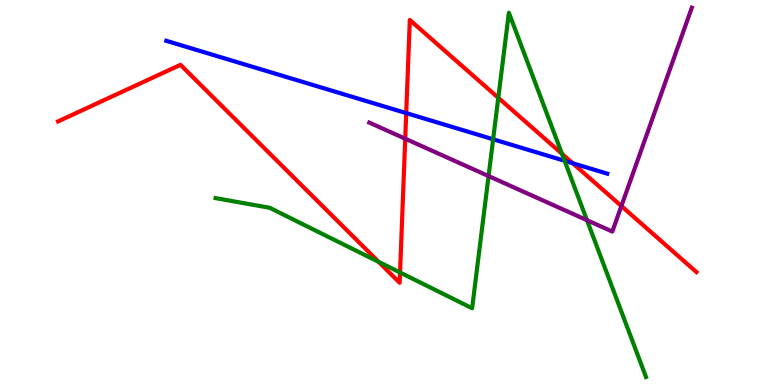[{'lines': ['blue', 'red'], 'intersections': [{'x': 5.24, 'y': 7.06}, {'x': 7.39, 'y': 5.76}]}, {'lines': ['green', 'red'], 'intersections': [{'x': 4.89, 'y': 3.2}, {'x': 5.16, 'y': 2.92}, {'x': 6.43, 'y': 7.46}, {'x': 7.25, 'y': 6.0}]}, {'lines': ['purple', 'red'], 'intersections': [{'x': 5.23, 'y': 6.4}, {'x': 8.02, 'y': 4.65}]}, {'lines': ['blue', 'green'], 'intersections': [{'x': 6.36, 'y': 6.38}, {'x': 7.29, 'y': 5.82}]}, {'lines': ['blue', 'purple'], 'intersections': []}, {'lines': ['green', 'purple'], 'intersections': [{'x': 6.3, 'y': 5.43}, {'x': 7.57, 'y': 4.28}]}]